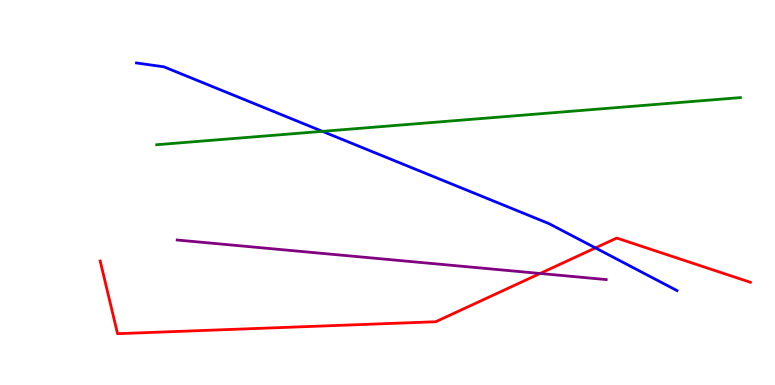[{'lines': ['blue', 'red'], 'intersections': [{'x': 7.68, 'y': 3.56}]}, {'lines': ['green', 'red'], 'intersections': []}, {'lines': ['purple', 'red'], 'intersections': [{'x': 6.97, 'y': 2.9}]}, {'lines': ['blue', 'green'], 'intersections': [{'x': 4.16, 'y': 6.59}]}, {'lines': ['blue', 'purple'], 'intersections': []}, {'lines': ['green', 'purple'], 'intersections': []}]